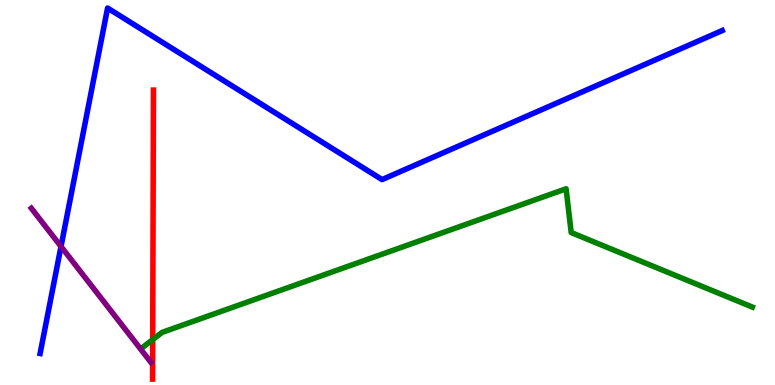[{'lines': ['blue', 'red'], 'intersections': []}, {'lines': ['green', 'red'], 'intersections': [{'x': 1.97, 'y': 1.18}]}, {'lines': ['purple', 'red'], 'intersections': []}, {'lines': ['blue', 'green'], 'intersections': []}, {'lines': ['blue', 'purple'], 'intersections': [{'x': 0.787, 'y': 3.6}]}, {'lines': ['green', 'purple'], 'intersections': []}]